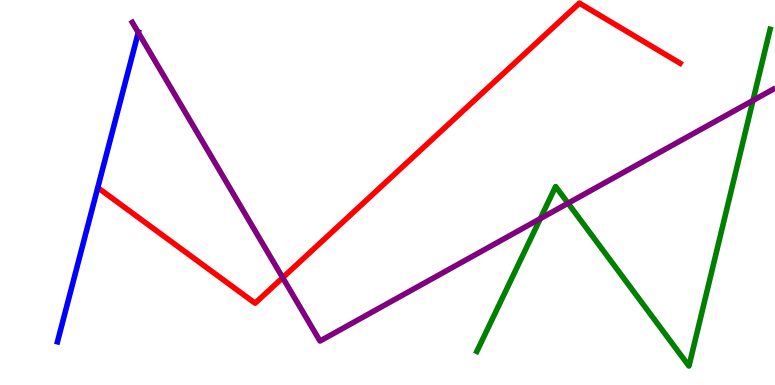[{'lines': ['blue', 'red'], 'intersections': []}, {'lines': ['green', 'red'], 'intersections': []}, {'lines': ['purple', 'red'], 'intersections': [{'x': 3.65, 'y': 2.79}]}, {'lines': ['blue', 'green'], 'intersections': []}, {'lines': ['blue', 'purple'], 'intersections': [{'x': 1.78, 'y': 9.15}]}, {'lines': ['green', 'purple'], 'intersections': [{'x': 6.97, 'y': 4.32}, {'x': 7.33, 'y': 4.72}, {'x': 9.72, 'y': 7.39}]}]